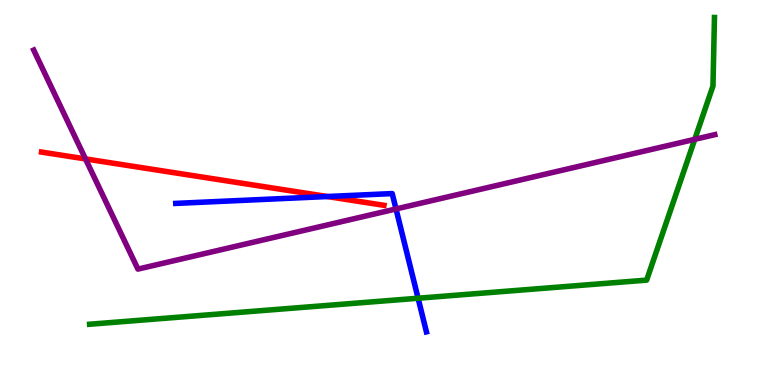[{'lines': ['blue', 'red'], 'intersections': [{'x': 4.22, 'y': 4.9}]}, {'lines': ['green', 'red'], 'intersections': []}, {'lines': ['purple', 'red'], 'intersections': [{'x': 1.1, 'y': 5.87}]}, {'lines': ['blue', 'green'], 'intersections': [{'x': 5.39, 'y': 2.25}]}, {'lines': ['blue', 'purple'], 'intersections': [{'x': 5.11, 'y': 4.57}]}, {'lines': ['green', 'purple'], 'intersections': [{'x': 8.96, 'y': 6.38}]}]